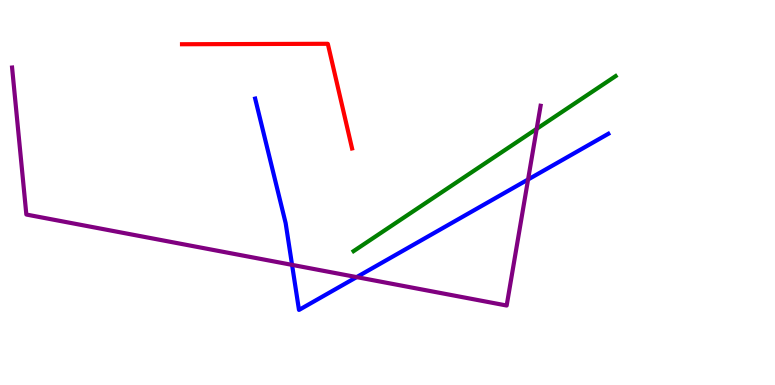[{'lines': ['blue', 'red'], 'intersections': []}, {'lines': ['green', 'red'], 'intersections': []}, {'lines': ['purple', 'red'], 'intersections': []}, {'lines': ['blue', 'green'], 'intersections': []}, {'lines': ['blue', 'purple'], 'intersections': [{'x': 3.77, 'y': 3.12}, {'x': 4.6, 'y': 2.8}, {'x': 6.81, 'y': 5.34}]}, {'lines': ['green', 'purple'], 'intersections': [{'x': 6.92, 'y': 6.65}]}]